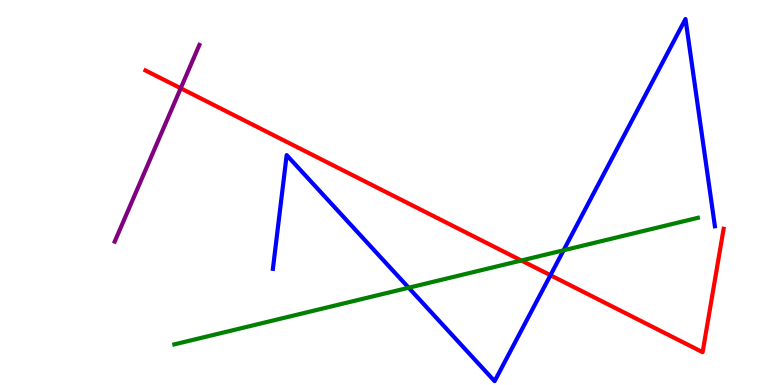[{'lines': ['blue', 'red'], 'intersections': [{'x': 7.1, 'y': 2.85}]}, {'lines': ['green', 'red'], 'intersections': [{'x': 6.73, 'y': 3.23}]}, {'lines': ['purple', 'red'], 'intersections': [{'x': 2.33, 'y': 7.71}]}, {'lines': ['blue', 'green'], 'intersections': [{'x': 5.27, 'y': 2.53}, {'x': 7.27, 'y': 3.5}]}, {'lines': ['blue', 'purple'], 'intersections': []}, {'lines': ['green', 'purple'], 'intersections': []}]